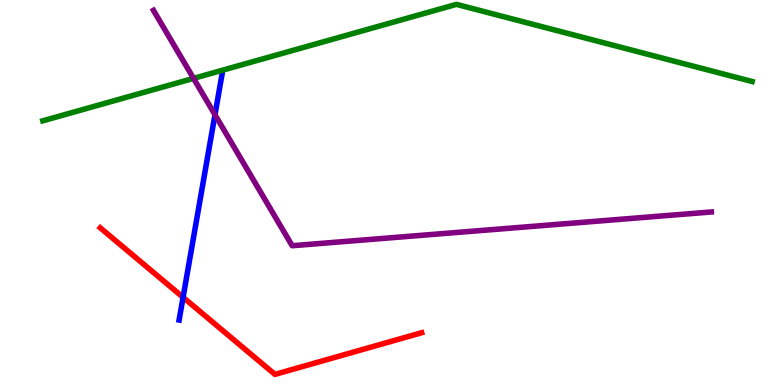[{'lines': ['blue', 'red'], 'intersections': [{'x': 2.36, 'y': 2.28}]}, {'lines': ['green', 'red'], 'intersections': []}, {'lines': ['purple', 'red'], 'intersections': []}, {'lines': ['blue', 'green'], 'intersections': []}, {'lines': ['blue', 'purple'], 'intersections': [{'x': 2.77, 'y': 7.02}]}, {'lines': ['green', 'purple'], 'intersections': [{'x': 2.5, 'y': 7.96}]}]